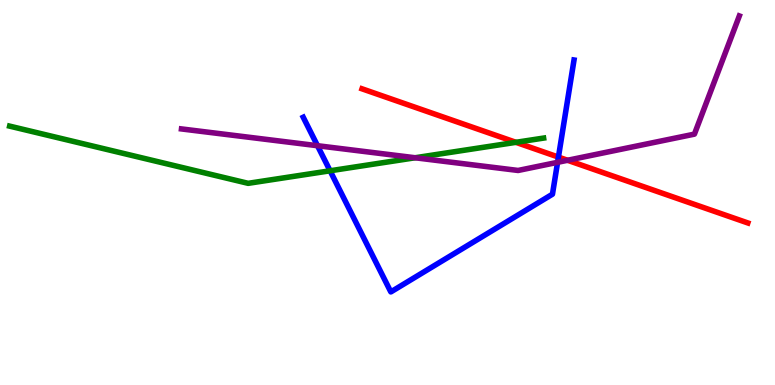[{'lines': ['blue', 'red'], 'intersections': [{'x': 7.21, 'y': 5.92}]}, {'lines': ['green', 'red'], 'intersections': [{'x': 6.66, 'y': 6.3}]}, {'lines': ['purple', 'red'], 'intersections': [{'x': 7.32, 'y': 5.84}]}, {'lines': ['blue', 'green'], 'intersections': [{'x': 4.26, 'y': 5.56}]}, {'lines': ['blue', 'purple'], 'intersections': [{'x': 4.1, 'y': 6.22}, {'x': 7.19, 'y': 5.78}]}, {'lines': ['green', 'purple'], 'intersections': [{'x': 5.36, 'y': 5.9}]}]